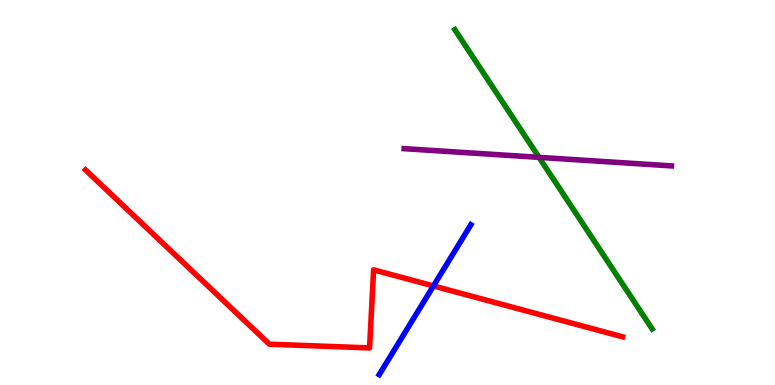[{'lines': ['blue', 'red'], 'intersections': [{'x': 5.59, 'y': 2.57}]}, {'lines': ['green', 'red'], 'intersections': []}, {'lines': ['purple', 'red'], 'intersections': []}, {'lines': ['blue', 'green'], 'intersections': []}, {'lines': ['blue', 'purple'], 'intersections': []}, {'lines': ['green', 'purple'], 'intersections': [{'x': 6.96, 'y': 5.91}]}]